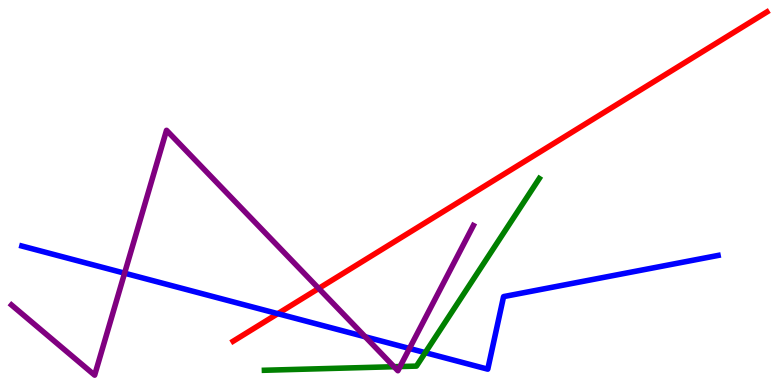[{'lines': ['blue', 'red'], 'intersections': [{'x': 3.58, 'y': 1.85}]}, {'lines': ['green', 'red'], 'intersections': []}, {'lines': ['purple', 'red'], 'intersections': [{'x': 4.11, 'y': 2.51}]}, {'lines': ['blue', 'green'], 'intersections': [{'x': 5.49, 'y': 0.84}]}, {'lines': ['blue', 'purple'], 'intersections': [{'x': 1.61, 'y': 2.9}, {'x': 4.71, 'y': 1.25}, {'x': 5.28, 'y': 0.949}]}, {'lines': ['green', 'purple'], 'intersections': [{'x': 5.08, 'y': 0.475}, {'x': 5.16, 'y': 0.479}]}]